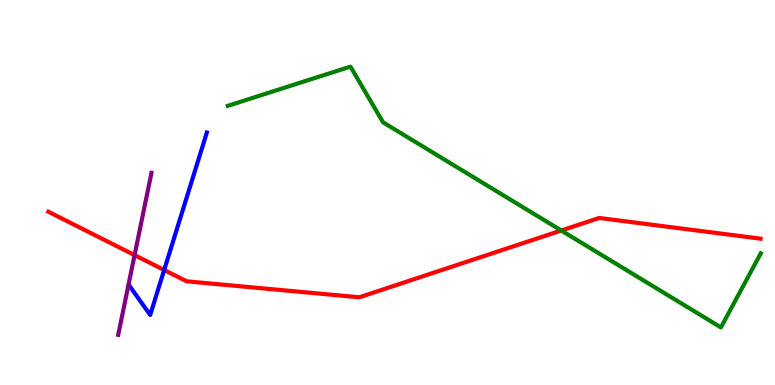[{'lines': ['blue', 'red'], 'intersections': [{'x': 2.12, 'y': 2.99}]}, {'lines': ['green', 'red'], 'intersections': [{'x': 7.24, 'y': 4.01}]}, {'lines': ['purple', 'red'], 'intersections': [{'x': 1.74, 'y': 3.37}]}, {'lines': ['blue', 'green'], 'intersections': []}, {'lines': ['blue', 'purple'], 'intersections': []}, {'lines': ['green', 'purple'], 'intersections': []}]